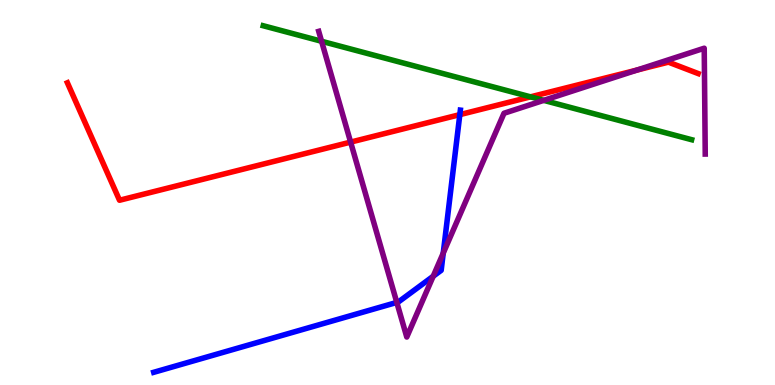[{'lines': ['blue', 'red'], 'intersections': [{'x': 5.93, 'y': 7.02}]}, {'lines': ['green', 'red'], 'intersections': [{'x': 6.85, 'y': 7.48}]}, {'lines': ['purple', 'red'], 'intersections': [{'x': 4.52, 'y': 6.31}, {'x': 8.22, 'y': 8.18}]}, {'lines': ['blue', 'green'], 'intersections': []}, {'lines': ['blue', 'purple'], 'intersections': [{'x': 5.12, 'y': 2.15}, {'x': 5.59, 'y': 2.82}, {'x': 5.72, 'y': 3.43}]}, {'lines': ['green', 'purple'], 'intersections': [{'x': 4.15, 'y': 8.93}, {'x': 7.02, 'y': 7.39}]}]